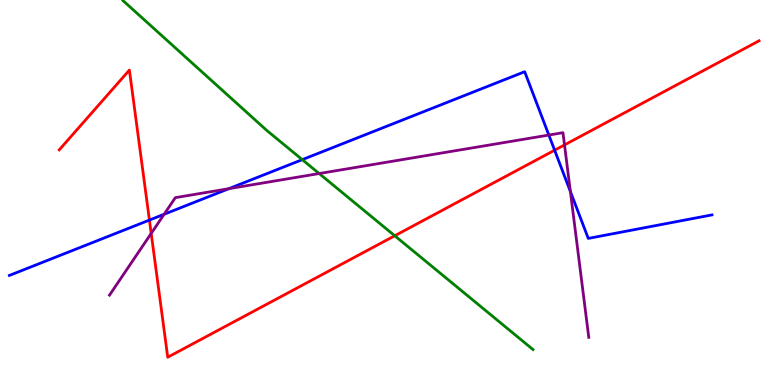[{'lines': ['blue', 'red'], 'intersections': [{'x': 1.93, 'y': 4.28}, {'x': 7.16, 'y': 6.1}]}, {'lines': ['green', 'red'], 'intersections': [{'x': 5.09, 'y': 3.88}]}, {'lines': ['purple', 'red'], 'intersections': [{'x': 1.95, 'y': 3.94}, {'x': 7.28, 'y': 6.24}]}, {'lines': ['blue', 'green'], 'intersections': [{'x': 3.9, 'y': 5.85}]}, {'lines': ['blue', 'purple'], 'intersections': [{'x': 2.12, 'y': 4.43}, {'x': 2.95, 'y': 5.1}, {'x': 7.08, 'y': 6.49}, {'x': 7.36, 'y': 5.03}]}, {'lines': ['green', 'purple'], 'intersections': [{'x': 4.12, 'y': 5.49}]}]